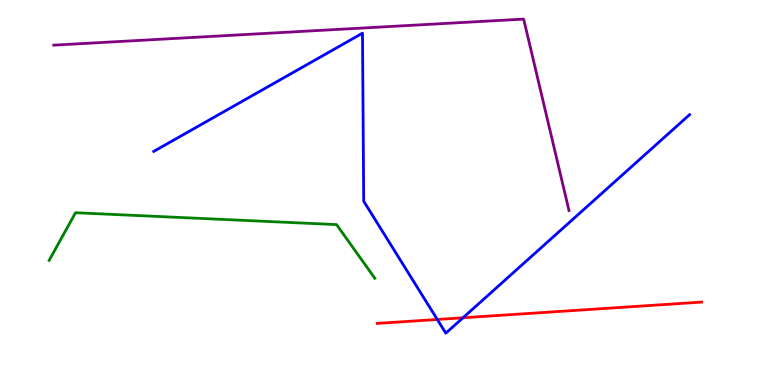[{'lines': ['blue', 'red'], 'intersections': [{'x': 5.64, 'y': 1.7}, {'x': 5.97, 'y': 1.75}]}, {'lines': ['green', 'red'], 'intersections': []}, {'lines': ['purple', 'red'], 'intersections': []}, {'lines': ['blue', 'green'], 'intersections': []}, {'lines': ['blue', 'purple'], 'intersections': []}, {'lines': ['green', 'purple'], 'intersections': []}]